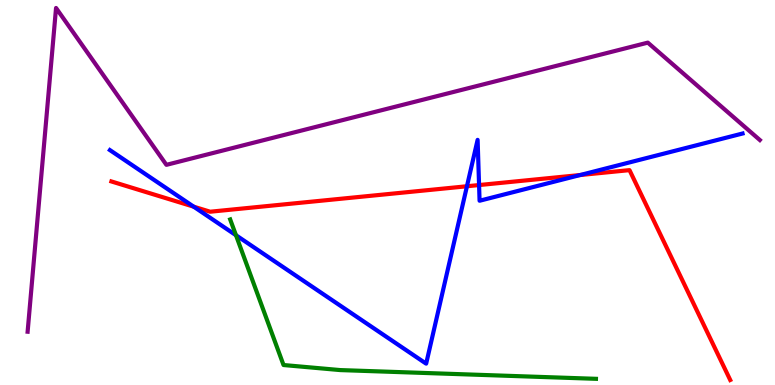[{'lines': ['blue', 'red'], 'intersections': [{'x': 2.5, 'y': 4.63}, {'x': 6.03, 'y': 5.16}, {'x': 6.18, 'y': 5.19}, {'x': 7.49, 'y': 5.45}]}, {'lines': ['green', 'red'], 'intersections': []}, {'lines': ['purple', 'red'], 'intersections': []}, {'lines': ['blue', 'green'], 'intersections': [{'x': 3.04, 'y': 3.89}]}, {'lines': ['blue', 'purple'], 'intersections': []}, {'lines': ['green', 'purple'], 'intersections': []}]